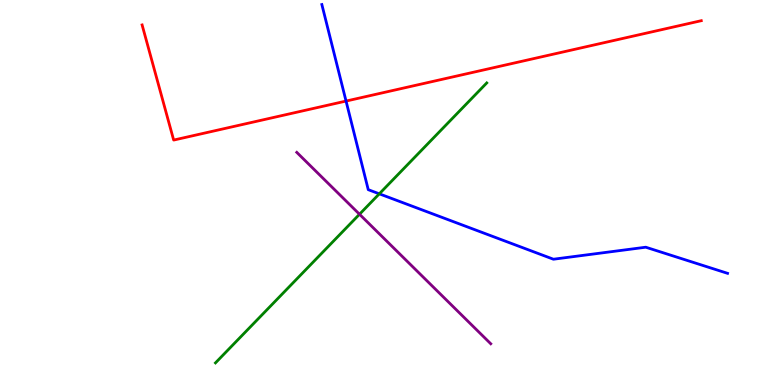[{'lines': ['blue', 'red'], 'intersections': [{'x': 4.47, 'y': 7.37}]}, {'lines': ['green', 'red'], 'intersections': []}, {'lines': ['purple', 'red'], 'intersections': []}, {'lines': ['blue', 'green'], 'intersections': [{'x': 4.89, 'y': 4.97}]}, {'lines': ['blue', 'purple'], 'intersections': []}, {'lines': ['green', 'purple'], 'intersections': [{'x': 4.64, 'y': 4.43}]}]